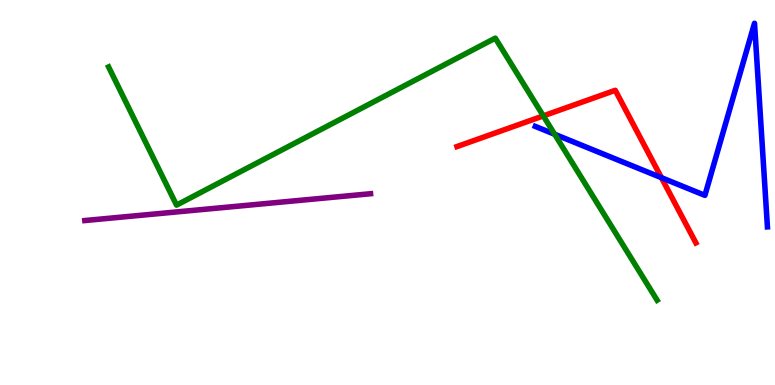[{'lines': ['blue', 'red'], 'intersections': [{'x': 8.53, 'y': 5.39}]}, {'lines': ['green', 'red'], 'intersections': [{'x': 7.01, 'y': 6.99}]}, {'lines': ['purple', 'red'], 'intersections': []}, {'lines': ['blue', 'green'], 'intersections': [{'x': 7.16, 'y': 6.51}]}, {'lines': ['blue', 'purple'], 'intersections': []}, {'lines': ['green', 'purple'], 'intersections': []}]